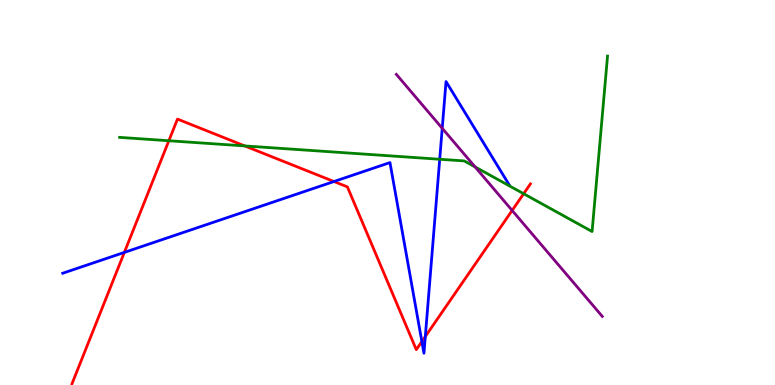[{'lines': ['blue', 'red'], 'intersections': [{'x': 1.6, 'y': 3.44}, {'x': 4.31, 'y': 5.29}, {'x': 5.44, 'y': 1.13}, {'x': 5.49, 'y': 1.26}]}, {'lines': ['green', 'red'], 'intersections': [{'x': 2.18, 'y': 6.34}, {'x': 3.16, 'y': 6.21}, {'x': 6.76, 'y': 4.97}]}, {'lines': ['purple', 'red'], 'intersections': [{'x': 6.61, 'y': 4.53}]}, {'lines': ['blue', 'green'], 'intersections': [{'x': 5.67, 'y': 5.86}]}, {'lines': ['blue', 'purple'], 'intersections': [{'x': 5.71, 'y': 6.67}]}, {'lines': ['green', 'purple'], 'intersections': [{'x': 6.13, 'y': 5.66}]}]